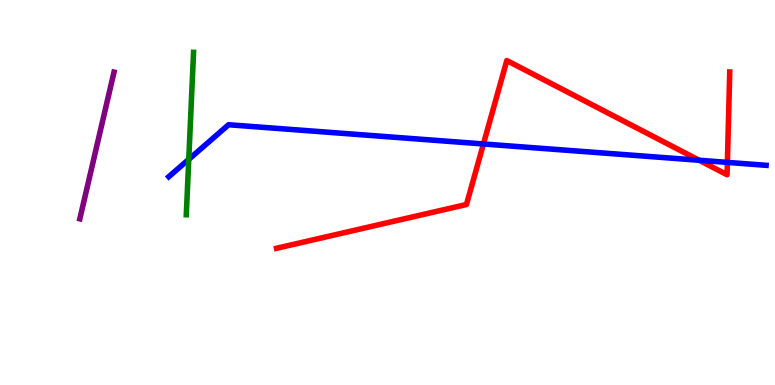[{'lines': ['blue', 'red'], 'intersections': [{'x': 6.24, 'y': 6.26}, {'x': 9.02, 'y': 5.84}, {'x': 9.39, 'y': 5.78}]}, {'lines': ['green', 'red'], 'intersections': []}, {'lines': ['purple', 'red'], 'intersections': []}, {'lines': ['blue', 'green'], 'intersections': [{'x': 2.44, 'y': 5.86}]}, {'lines': ['blue', 'purple'], 'intersections': []}, {'lines': ['green', 'purple'], 'intersections': []}]